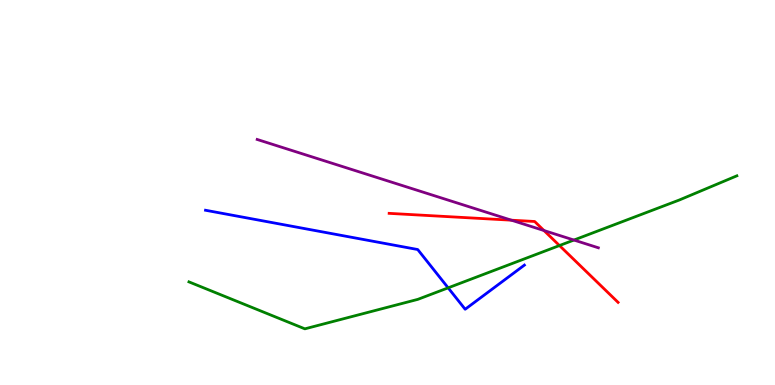[{'lines': ['blue', 'red'], 'intersections': []}, {'lines': ['green', 'red'], 'intersections': [{'x': 7.22, 'y': 3.62}]}, {'lines': ['purple', 'red'], 'intersections': [{'x': 6.6, 'y': 4.28}, {'x': 7.02, 'y': 4.01}]}, {'lines': ['blue', 'green'], 'intersections': [{'x': 5.78, 'y': 2.52}]}, {'lines': ['blue', 'purple'], 'intersections': []}, {'lines': ['green', 'purple'], 'intersections': [{'x': 7.41, 'y': 3.77}]}]